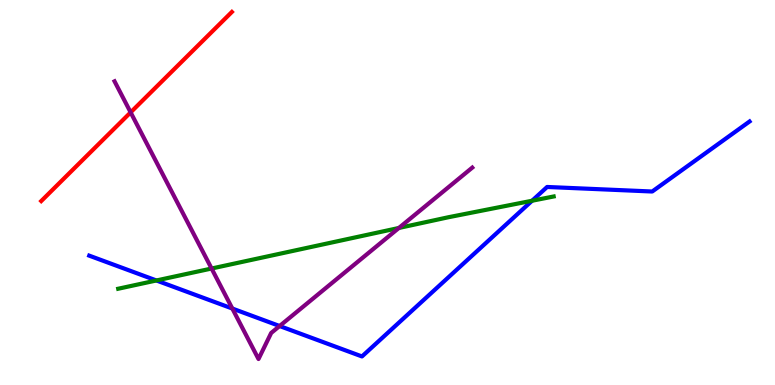[{'lines': ['blue', 'red'], 'intersections': []}, {'lines': ['green', 'red'], 'intersections': []}, {'lines': ['purple', 'red'], 'intersections': [{'x': 1.69, 'y': 7.08}]}, {'lines': ['blue', 'green'], 'intersections': [{'x': 2.02, 'y': 2.72}, {'x': 6.87, 'y': 4.79}]}, {'lines': ['blue', 'purple'], 'intersections': [{'x': 3.0, 'y': 1.99}, {'x': 3.61, 'y': 1.53}]}, {'lines': ['green', 'purple'], 'intersections': [{'x': 2.73, 'y': 3.03}, {'x': 5.15, 'y': 4.08}]}]